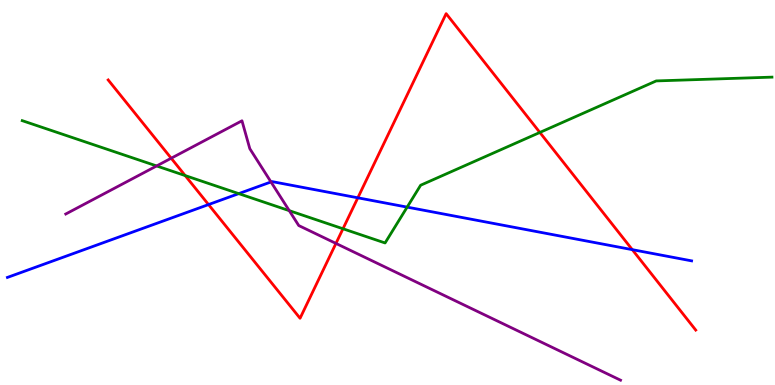[{'lines': ['blue', 'red'], 'intersections': [{'x': 2.69, 'y': 4.69}, {'x': 4.62, 'y': 4.86}, {'x': 8.16, 'y': 3.52}]}, {'lines': ['green', 'red'], 'intersections': [{'x': 2.39, 'y': 5.44}, {'x': 4.43, 'y': 4.06}, {'x': 6.97, 'y': 6.56}]}, {'lines': ['purple', 'red'], 'intersections': [{'x': 2.21, 'y': 5.89}, {'x': 4.33, 'y': 3.68}]}, {'lines': ['blue', 'green'], 'intersections': [{'x': 3.08, 'y': 4.97}, {'x': 5.25, 'y': 4.62}]}, {'lines': ['blue', 'purple'], 'intersections': [{'x': 3.5, 'y': 5.27}]}, {'lines': ['green', 'purple'], 'intersections': [{'x': 2.02, 'y': 5.69}, {'x': 3.73, 'y': 4.53}]}]